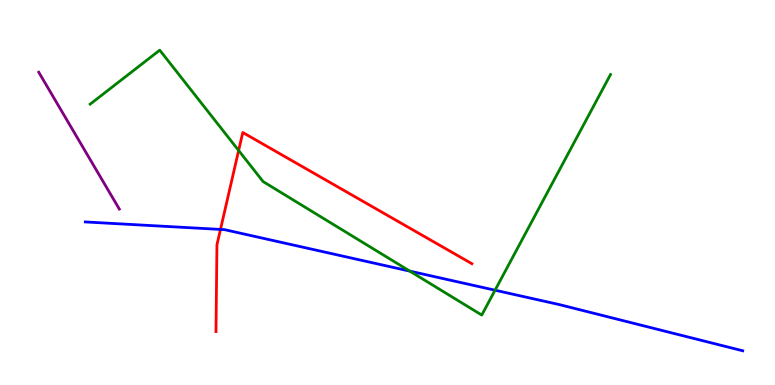[{'lines': ['blue', 'red'], 'intersections': [{'x': 2.84, 'y': 4.04}]}, {'lines': ['green', 'red'], 'intersections': [{'x': 3.08, 'y': 6.09}]}, {'lines': ['purple', 'red'], 'intersections': []}, {'lines': ['blue', 'green'], 'intersections': [{'x': 5.29, 'y': 2.96}, {'x': 6.39, 'y': 2.46}]}, {'lines': ['blue', 'purple'], 'intersections': []}, {'lines': ['green', 'purple'], 'intersections': []}]